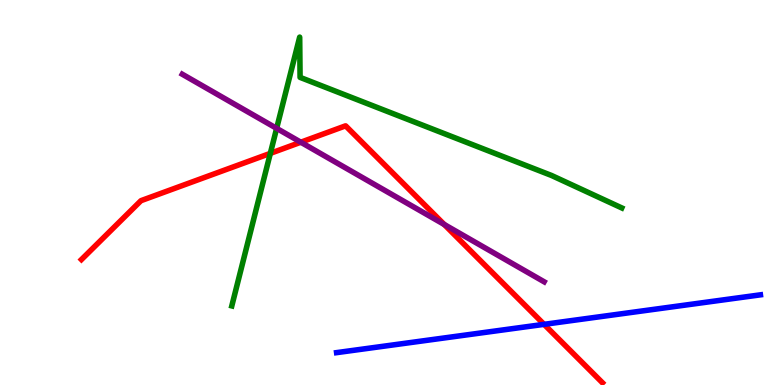[{'lines': ['blue', 'red'], 'intersections': [{'x': 7.02, 'y': 1.58}]}, {'lines': ['green', 'red'], 'intersections': [{'x': 3.49, 'y': 6.02}]}, {'lines': ['purple', 'red'], 'intersections': [{'x': 3.88, 'y': 6.31}, {'x': 5.73, 'y': 4.17}]}, {'lines': ['blue', 'green'], 'intersections': []}, {'lines': ['blue', 'purple'], 'intersections': []}, {'lines': ['green', 'purple'], 'intersections': [{'x': 3.57, 'y': 6.67}]}]